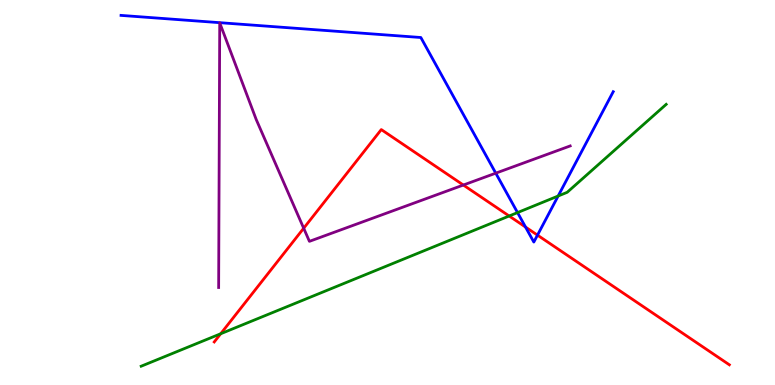[{'lines': ['blue', 'red'], 'intersections': [{'x': 6.78, 'y': 4.1}, {'x': 6.94, 'y': 3.89}]}, {'lines': ['green', 'red'], 'intersections': [{'x': 2.85, 'y': 1.33}, {'x': 6.57, 'y': 4.39}]}, {'lines': ['purple', 'red'], 'intersections': [{'x': 3.92, 'y': 4.07}, {'x': 5.98, 'y': 5.19}]}, {'lines': ['blue', 'green'], 'intersections': [{'x': 6.68, 'y': 4.48}, {'x': 7.2, 'y': 4.91}]}, {'lines': ['blue', 'purple'], 'intersections': [{'x': 6.4, 'y': 5.5}]}, {'lines': ['green', 'purple'], 'intersections': []}]